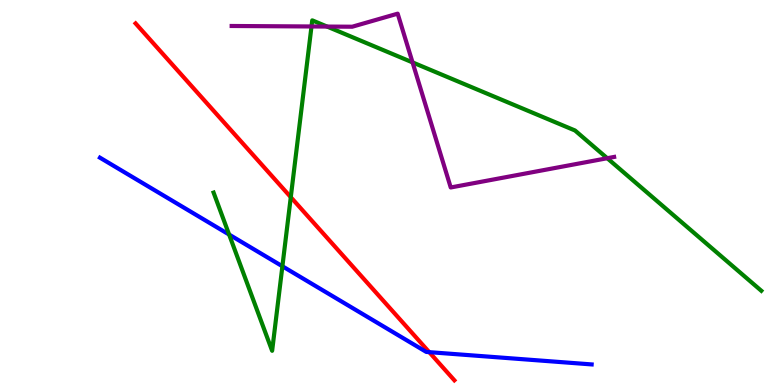[{'lines': ['blue', 'red'], 'intersections': [{'x': 5.54, 'y': 0.853}]}, {'lines': ['green', 'red'], 'intersections': [{'x': 3.75, 'y': 4.88}]}, {'lines': ['purple', 'red'], 'intersections': []}, {'lines': ['blue', 'green'], 'intersections': [{'x': 2.96, 'y': 3.91}, {'x': 3.64, 'y': 3.08}]}, {'lines': ['blue', 'purple'], 'intersections': []}, {'lines': ['green', 'purple'], 'intersections': [{'x': 4.02, 'y': 9.31}, {'x': 4.22, 'y': 9.31}, {'x': 5.32, 'y': 8.38}, {'x': 7.84, 'y': 5.89}]}]